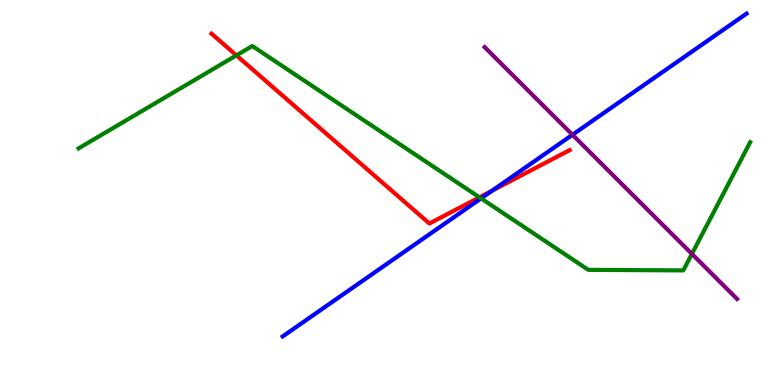[{'lines': ['blue', 'red'], 'intersections': [{'x': 6.35, 'y': 5.05}]}, {'lines': ['green', 'red'], 'intersections': [{'x': 3.05, 'y': 8.56}, {'x': 6.19, 'y': 4.87}]}, {'lines': ['purple', 'red'], 'intersections': []}, {'lines': ['blue', 'green'], 'intersections': [{'x': 6.21, 'y': 4.85}]}, {'lines': ['blue', 'purple'], 'intersections': [{'x': 7.39, 'y': 6.5}]}, {'lines': ['green', 'purple'], 'intersections': [{'x': 8.93, 'y': 3.4}]}]